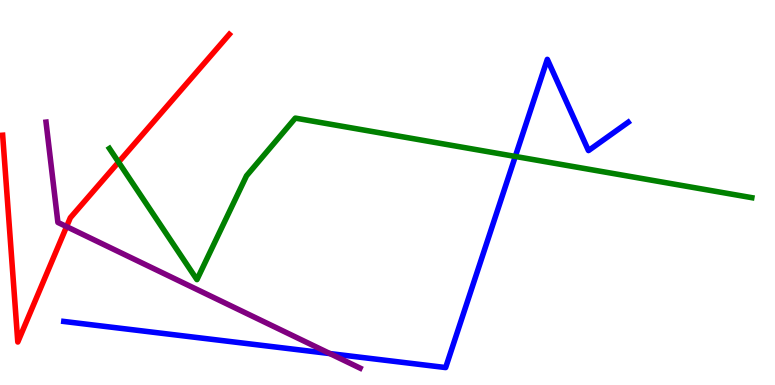[{'lines': ['blue', 'red'], 'intersections': []}, {'lines': ['green', 'red'], 'intersections': [{'x': 1.53, 'y': 5.79}]}, {'lines': ['purple', 'red'], 'intersections': [{'x': 0.859, 'y': 4.11}]}, {'lines': ['blue', 'green'], 'intersections': [{'x': 6.65, 'y': 5.94}]}, {'lines': ['blue', 'purple'], 'intersections': [{'x': 4.26, 'y': 0.816}]}, {'lines': ['green', 'purple'], 'intersections': []}]